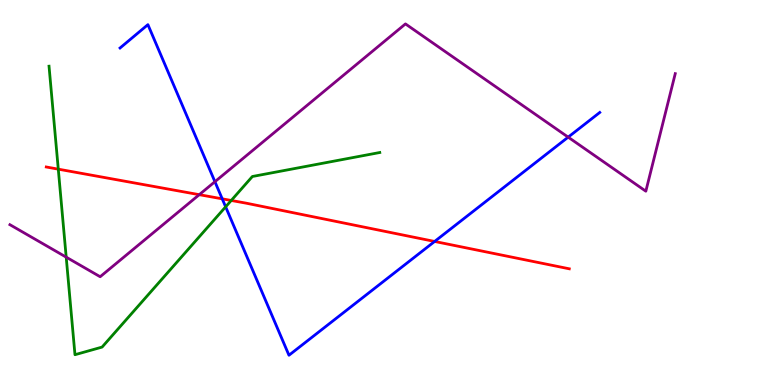[{'lines': ['blue', 'red'], 'intersections': [{'x': 2.87, 'y': 4.84}, {'x': 5.61, 'y': 3.73}]}, {'lines': ['green', 'red'], 'intersections': [{'x': 0.752, 'y': 5.61}, {'x': 2.98, 'y': 4.79}]}, {'lines': ['purple', 'red'], 'intersections': [{'x': 2.57, 'y': 4.94}]}, {'lines': ['blue', 'green'], 'intersections': [{'x': 2.91, 'y': 4.63}]}, {'lines': ['blue', 'purple'], 'intersections': [{'x': 2.77, 'y': 5.28}, {'x': 7.33, 'y': 6.44}]}, {'lines': ['green', 'purple'], 'intersections': [{'x': 0.854, 'y': 3.32}]}]